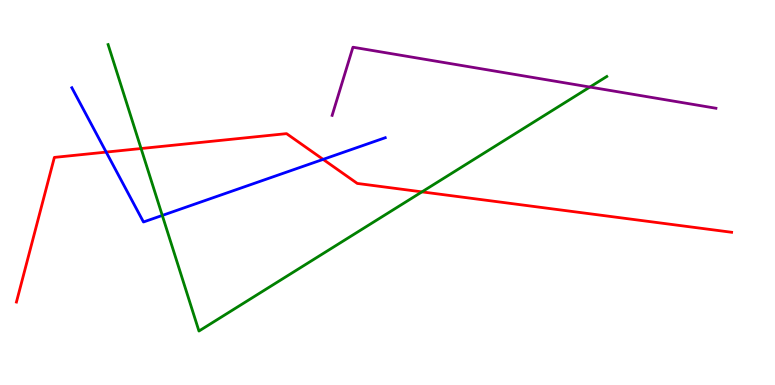[{'lines': ['blue', 'red'], 'intersections': [{'x': 1.37, 'y': 6.05}, {'x': 4.17, 'y': 5.86}]}, {'lines': ['green', 'red'], 'intersections': [{'x': 1.82, 'y': 6.14}, {'x': 5.44, 'y': 5.02}]}, {'lines': ['purple', 'red'], 'intersections': []}, {'lines': ['blue', 'green'], 'intersections': [{'x': 2.09, 'y': 4.4}]}, {'lines': ['blue', 'purple'], 'intersections': []}, {'lines': ['green', 'purple'], 'intersections': [{'x': 7.61, 'y': 7.74}]}]